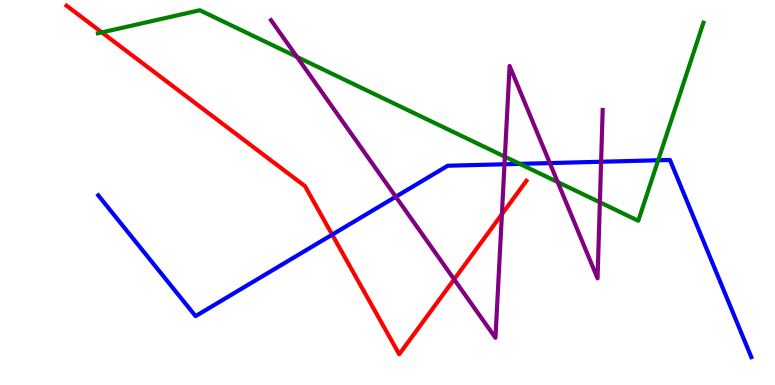[{'lines': ['blue', 'red'], 'intersections': [{'x': 4.29, 'y': 3.91}]}, {'lines': ['green', 'red'], 'intersections': [{'x': 1.31, 'y': 9.16}]}, {'lines': ['purple', 'red'], 'intersections': [{'x': 5.86, 'y': 2.74}, {'x': 6.48, 'y': 4.43}]}, {'lines': ['blue', 'green'], 'intersections': [{'x': 6.71, 'y': 5.74}, {'x': 8.49, 'y': 5.84}]}, {'lines': ['blue', 'purple'], 'intersections': [{'x': 5.11, 'y': 4.89}, {'x': 6.51, 'y': 5.73}, {'x': 7.09, 'y': 5.76}, {'x': 7.76, 'y': 5.8}]}, {'lines': ['green', 'purple'], 'intersections': [{'x': 3.83, 'y': 8.52}, {'x': 6.51, 'y': 5.93}, {'x': 7.2, 'y': 5.27}, {'x': 7.74, 'y': 4.75}]}]